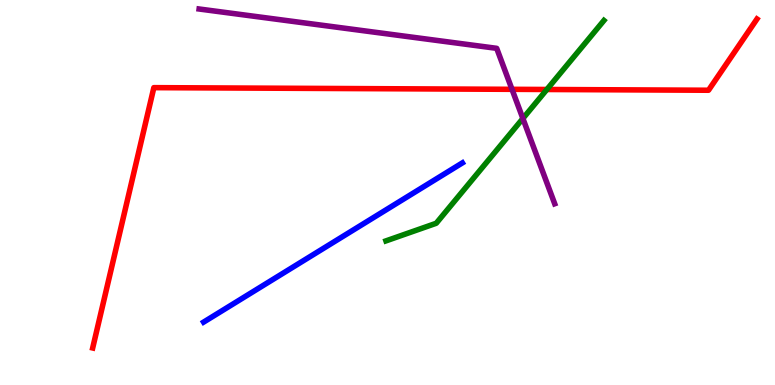[{'lines': ['blue', 'red'], 'intersections': []}, {'lines': ['green', 'red'], 'intersections': [{'x': 7.06, 'y': 7.68}]}, {'lines': ['purple', 'red'], 'intersections': [{'x': 6.61, 'y': 7.68}]}, {'lines': ['blue', 'green'], 'intersections': []}, {'lines': ['blue', 'purple'], 'intersections': []}, {'lines': ['green', 'purple'], 'intersections': [{'x': 6.75, 'y': 6.92}]}]